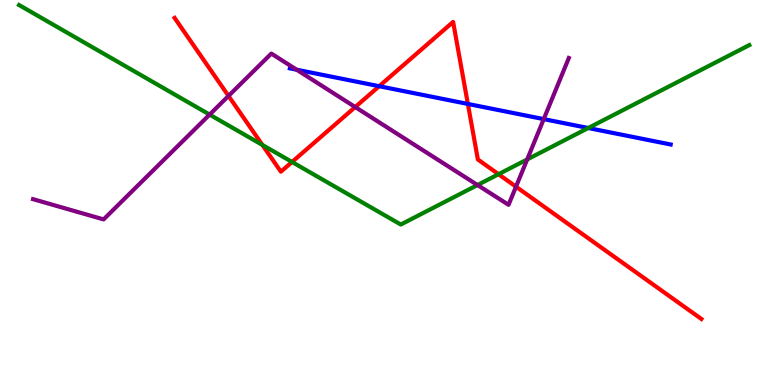[{'lines': ['blue', 'red'], 'intersections': [{'x': 4.89, 'y': 7.76}, {'x': 6.04, 'y': 7.3}]}, {'lines': ['green', 'red'], 'intersections': [{'x': 3.39, 'y': 6.24}, {'x': 3.77, 'y': 5.79}, {'x': 6.43, 'y': 5.48}]}, {'lines': ['purple', 'red'], 'intersections': [{'x': 2.95, 'y': 7.51}, {'x': 4.58, 'y': 7.22}, {'x': 6.66, 'y': 5.15}]}, {'lines': ['blue', 'green'], 'intersections': [{'x': 7.59, 'y': 6.68}]}, {'lines': ['blue', 'purple'], 'intersections': [{'x': 3.83, 'y': 8.19}, {'x': 7.02, 'y': 6.91}]}, {'lines': ['green', 'purple'], 'intersections': [{'x': 2.7, 'y': 7.02}, {'x': 6.16, 'y': 5.19}, {'x': 6.8, 'y': 5.86}]}]